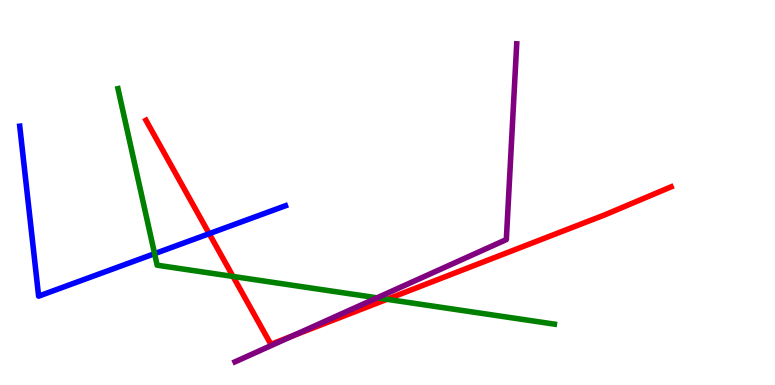[{'lines': ['blue', 'red'], 'intersections': [{'x': 2.7, 'y': 3.93}]}, {'lines': ['green', 'red'], 'intersections': [{'x': 3.01, 'y': 2.82}, {'x': 4.99, 'y': 2.23}]}, {'lines': ['purple', 'red'], 'intersections': [{'x': 3.78, 'y': 1.28}]}, {'lines': ['blue', 'green'], 'intersections': [{'x': 1.99, 'y': 3.41}]}, {'lines': ['blue', 'purple'], 'intersections': []}, {'lines': ['green', 'purple'], 'intersections': [{'x': 4.87, 'y': 2.26}]}]